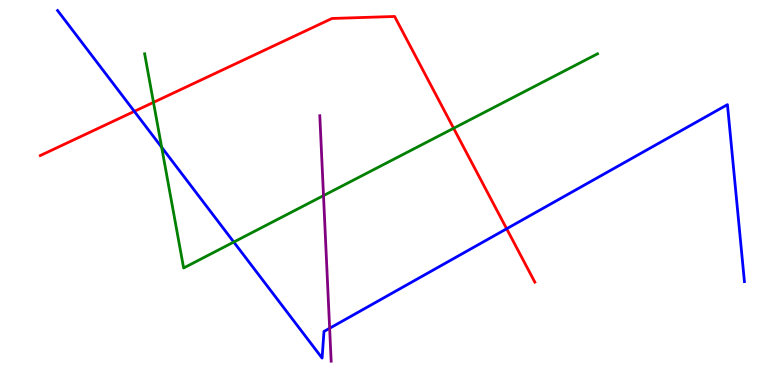[{'lines': ['blue', 'red'], 'intersections': [{'x': 1.73, 'y': 7.11}, {'x': 6.54, 'y': 4.06}]}, {'lines': ['green', 'red'], 'intersections': [{'x': 1.98, 'y': 7.34}, {'x': 5.85, 'y': 6.67}]}, {'lines': ['purple', 'red'], 'intersections': []}, {'lines': ['blue', 'green'], 'intersections': [{'x': 2.09, 'y': 6.17}, {'x': 3.02, 'y': 3.71}]}, {'lines': ['blue', 'purple'], 'intersections': [{'x': 4.25, 'y': 1.47}]}, {'lines': ['green', 'purple'], 'intersections': [{'x': 4.17, 'y': 4.92}]}]